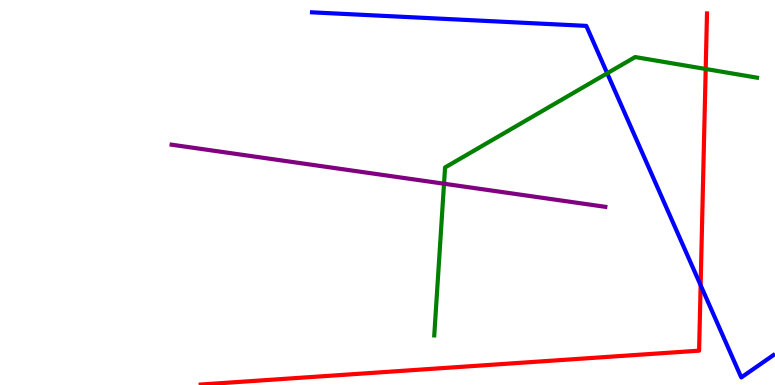[{'lines': ['blue', 'red'], 'intersections': [{'x': 9.04, 'y': 2.59}]}, {'lines': ['green', 'red'], 'intersections': [{'x': 9.11, 'y': 8.21}]}, {'lines': ['purple', 'red'], 'intersections': []}, {'lines': ['blue', 'green'], 'intersections': [{'x': 7.83, 'y': 8.1}]}, {'lines': ['blue', 'purple'], 'intersections': []}, {'lines': ['green', 'purple'], 'intersections': [{'x': 5.73, 'y': 5.23}]}]